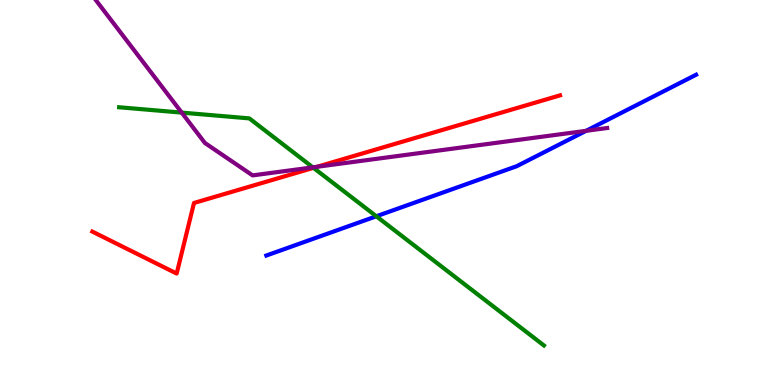[{'lines': ['blue', 'red'], 'intersections': []}, {'lines': ['green', 'red'], 'intersections': [{'x': 4.04, 'y': 5.64}]}, {'lines': ['purple', 'red'], 'intersections': [{'x': 4.09, 'y': 5.67}]}, {'lines': ['blue', 'green'], 'intersections': [{'x': 4.86, 'y': 4.38}]}, {'lines': ['blue', 'purple'], 'intersections': [{'x': 7.56, 'y': 6.6}]}, {'lines': ['green', 'purple'], 'intersections': [{'x': 2.34, 'y': 7.08}, {'x': 4.04, 'y': 5.65}]}]